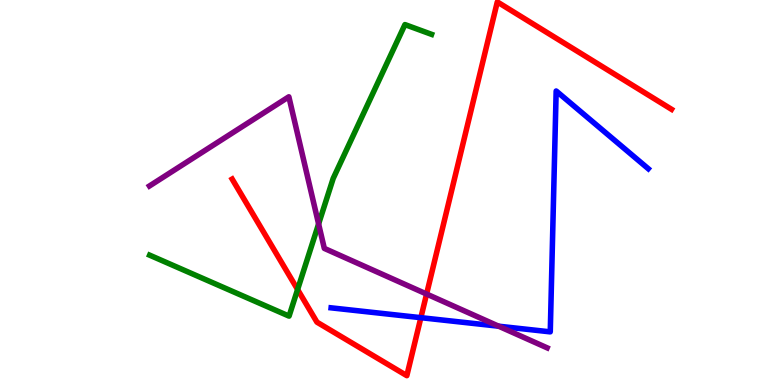[{'lines': ['blue', 'red'], 'intersections': [{'x': 5.43, 'y': 1.75}]}, {'lines': ['green', 'red'], 'intersections': [{'x': 3.84, 'y': 2.48}]}, {'lines': ['purple', 'red'], 'intersections': [{'x': 5.5, 'y': 2.36}]}, {'lines': ['blue', 'green'], 'intersections': []}, {'lines': ['blue', 'purple'], 'intersections': [{'x': 6.43, 'y': 1.53}]}, {'lines': ['green', 'purple'], 'intersections': [{'x': 4.11, 'y': 4.18}]}]